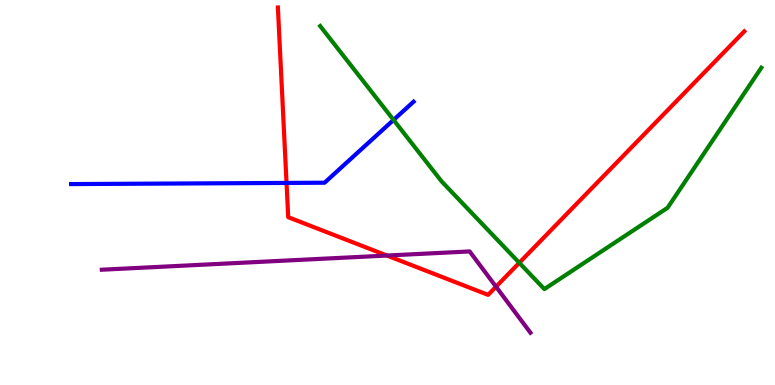[{'lines': ['blue', 'red'], 'intersections': [{'x': 3.7, 'y': 5.25}]}, {'lines': ['green', 'red'], 'intersections': [{'x': 6.7, 'y': 3.17}]}, {'lines': ['purple', 'red'], 'intersections': [{'x': 4.99, 'y': 3.36}, {'x': 6.4, 'y': 2.55}]}, {'lines': ['blue', 'green'], 'intersections': [{'x': 5.08, 'y': 6.88}]}, {'lines': ['blue', 'purple'], 'intersections': []}, {'lines': ['green', 'purple'], 'intersections': []}]